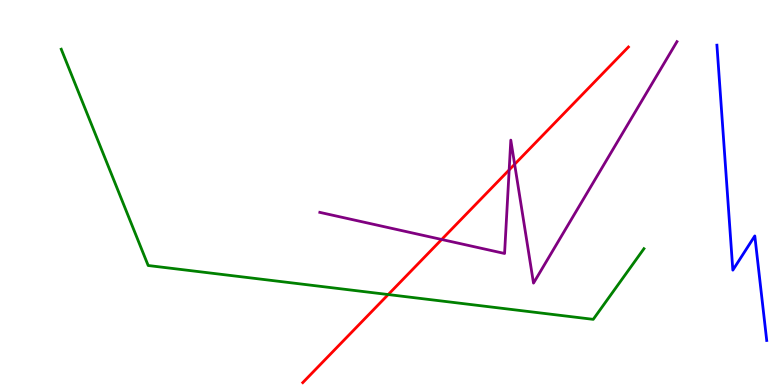[{'lines': ['blue', 'red'], 'intersections': []}, {'lines': ['green', 'red'], 'intersections': [{'x': 5.01, 'y': 2.35}]}, {'lines': ['purple', 'red'], 'intersections': [{'x': 5.7, 'y': 3.78}, {'x': 6.57, 'y': 5.59}, {'x': 6.64, 'y': 5.73}]}, {'lines': ['blue', 'green'], 'intersections': []}, {'lines': ['blue', 'purple'], 'intersections': []}, {'lines': ['green', 'purple'], 'intersections': []}]